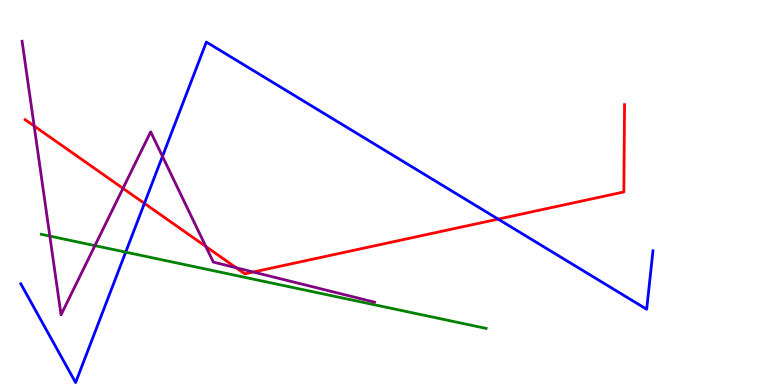[{'lines': ['blue', 'red'], 'intersections': [{'x': 1.86, 'y': 4.72}, {'x': 6.43, 'y': 4.31}]}, {'lines': ['green', 'red'], 'intersections': []}, {'lines': ['purple', 'red'], 'intersections': [{'x': 0.441, 'y': 6.73}, {'x': 1.59, 'y': 5.11}, {'x': 2.66, 'y': 3.6}, {'x': 3.05, 'y': 3.05}, {'x': 3.27, 'y': 2.93}]}, {'lines': ['blue', 'green'], 'intersections': [{'x': 1.62, 'y': 3.45}]}, {'lines': ['blue', 'purple'], 'intersections': [{'x': 2.1, 'y': 5.94}]}, {'lines': ['green', 'purple'], 'intersections': [{'x': 0.643, 'y': 3.87}, {'x': 1.22, 'y': 3.62}]}]